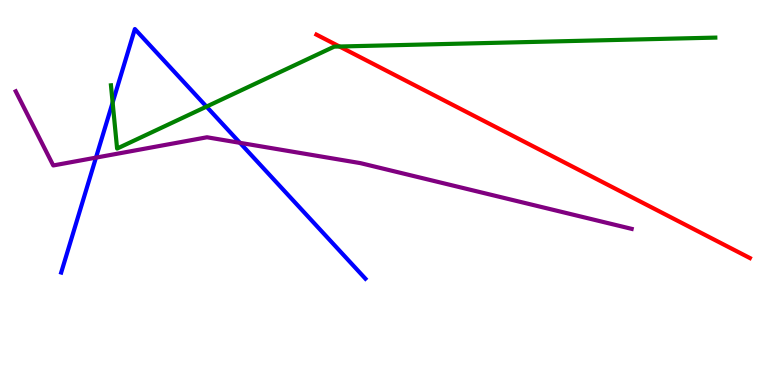[{'lines': ['blue', 'red'], 'intersections': []}, {'lines': ['green', 'red'], 'intersections': [{'x': 4.38, 'y': 8.79}]}, {'lines': ['purple', 'red'], 'intersections': []}, {'lines': ['blue', 'green'], 'intersections': [{'x': 1.45, 'y': 7.34}, {'x': 2.66, 'y': 7.23}]}, {'lines': ['blue', 'purple'], 'intersections': [{'x': 1.24, 'y': 5.91}, {'x': 3.1, 'y': 6.29}]}, {'lines': ['green', 'purple'], 'intersections': []}]